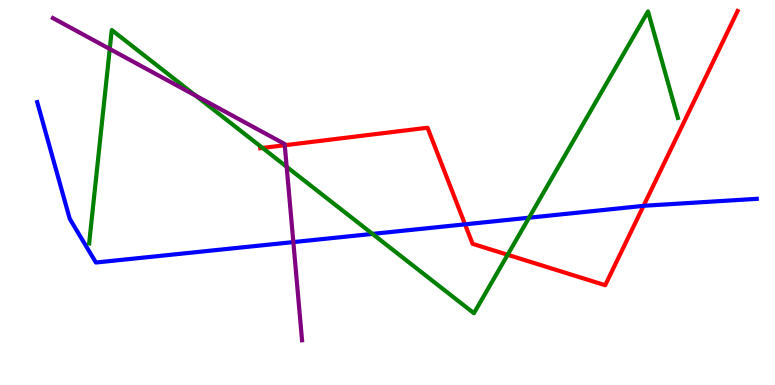[{'lines': ['blue', 'red'], 'intersections': [{'x': 6.0, 'y': 4.17}, {'x': 8.3, 'y': 4.65}]}, {'lines': ['green', 'red'], 'intersections': [{'x': 3.39, 'y': 6.16}, {'x': 6.55, 'y': 3.38}]}, {'lines': ['purple', 'red'], 'intersections': [{'x': 3.67, 'y': 6.23}]}, {'lines': ['blue', 'green'], 'intersections': [{'x': 4.81, 'y': 3.92}, {'x': 6.83, 'y': 4.35}]}, {'lines': ['blue', 'purple'], 'intersections': [{'x': 3.79, 'y': 3.71}]}, {'lines': ['green', 'purple'], 'intersections': [{'x': 1.42, 'y': 8.73}, {'x': 2.52, 'y': 7.52}, {'x': 3.7, 'y': 5.67}]}]